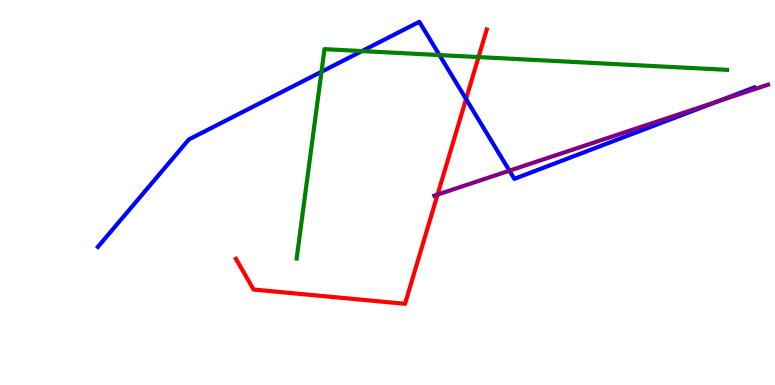[{'lines': ['blue', 'red'], 'intersections': [{'x': 6.01, 'y': 7.43}]}, {'lines': ['green', 'red'], 'intersections': [{'x': 6.17, 'y': 8.52}]}, {'lines': ['purple', 'red'], 'intersections': [{'x': 5.65, 'y': 4.95}]}, {'lines': ['blue', 'green'], 'intersections': [{'x': 4.15, 'y': 8.14}, {'x': 4.67, 'y': 8.67}, {'x': 5.67, 'y': 8.57}]}, {'lines': ['blue', 'purple'], 'intersections': [{'x': 6.57, 'y': 5.57}, {'x': 9.25, 'y': 7.36}]}, {'lines': ['green', 'purple'], 'intersections': []}]